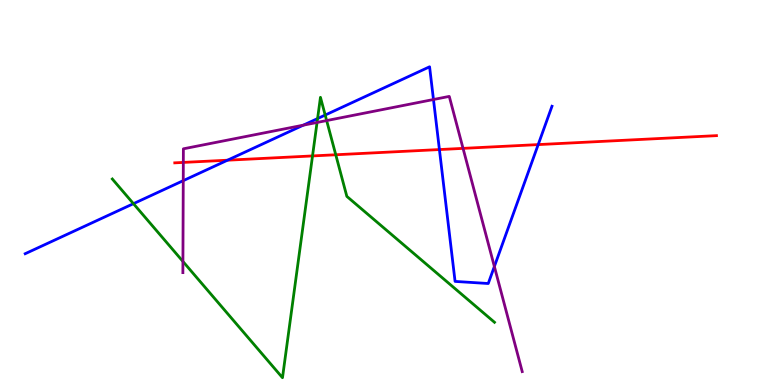[{'lines': ['blue', 'red'], 'intersections': [{'x': 2.94, 'y': 5.84}, {'x': 5.67, 'y': 6.12}, {'x': 6.94, 'y': 6.24}]}, {'lines': ['green', 'red'], 'intersections': [{'x': 4.03, 'y': 5.95}, {'x': 4.33, 'y': 5.98}]}, {'lines': ['purple', 'red'], 'intersections': [{'x': 2.37, 'y': 5.78}, {'x': 5.97, 'y': 6.15}]}, {'lines': ['blue', 'green'], 'intersections': [{'x': 1.72, 'y': 4.71}, {'x': 4.1, 'y': 6.92}, {'x': 4.2, 'y': 7.01}]}, {'lines': ['blue', 'purple'], 'intersections': [{'x': 2.36, 'y': 5.31}, {'x': 3.91, 'y': 6.75}, {'x': 5.59, 'y': 7.42}, {'x': 6.38, 'y': 3.08}]}, {'lines': ['green', 'purple'], 'intersections': [{'x': 2.36, 'y': 3.21}, {'x': 4.09, 'y': 6.82}, {'x': 4.21, 'y': 6.87}]}]